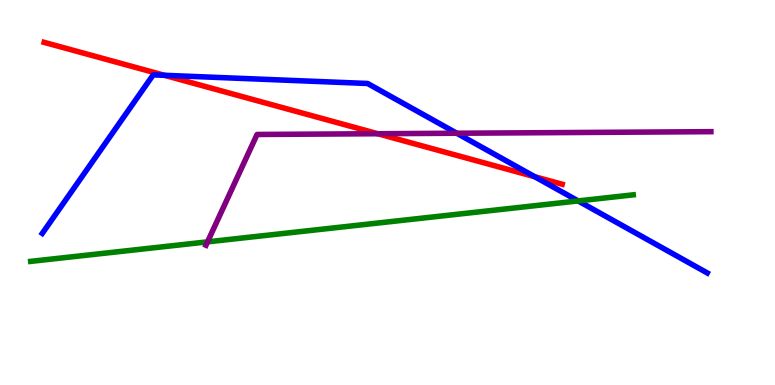[{'lines': ['blue', 'red'], 'intersections': [{'x': 2.12, 'y': 8.04}, {'x': 6.9, 'y': 5.41}]}, {'lines': ['green', 'red'], 'intersections': []}, {'lines': ['purple', 'red'], 'intersections': [{'x': 4.87, 'y': 6.53}]}, {'lines': ['blue', 'green'], 'intersections': [{'x': 7.46, 'y': 4.78}]}, {'lines': ['blue', 'purple'], 'intersections': [{'x': 5.89, 'y': 6.54}]}, {'lines': ['green', 'purple'], 'intersections': [{'x': 2.68, 'y': 3.72}]}]